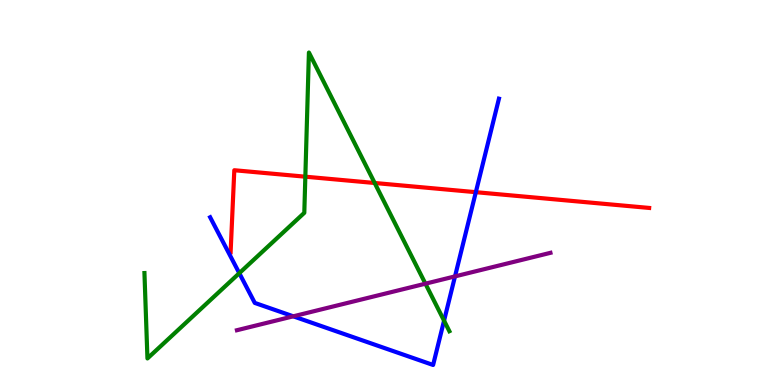[{'lines': ['blue', 'red'], 'intersections': [{'x': 6.14, 'y': 5.01}]}, {'lines': ['green', 'red'], 'intersections': [{'x': 3.94, 'y': 5.41}, {'x': 4.83, 'y': 5.25}]}, {'lines': ['purple', 'red'], 'intersections': []}, {'lines': ['blue', 'green'], 'intersections': [{'x': 3.09, 'y': 2.9}, {'x': 5.73, 'y': 1.67}]}, {'lines': ['blue', 'purple'], 'intersections': [{'x': 3.78, 'y': 1.78}, {'x': 5.87, 'y': 2.82}]}, {'lines': ['green', 'purple'], 'intersections': [{'x': 5.49, 'y': 2.63}]}]